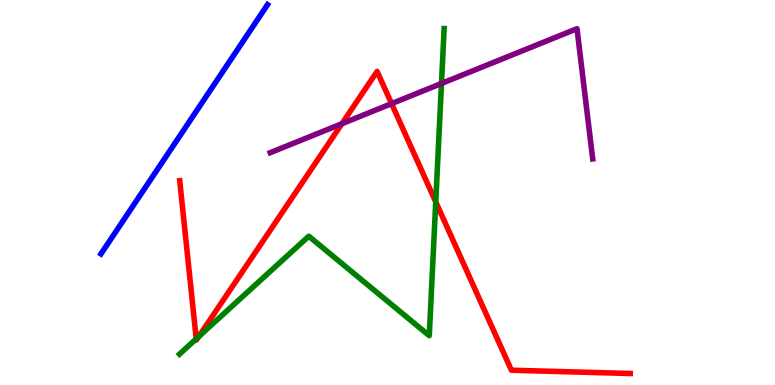[{'lines': ['blue', 'red'], 'intersections': []}, {'lines': ['green', 'red'], 'intersections': [{'x': 2.53, 'y': 1.2}, {'x': 2.56, 'y': 1.26}, {'x': 5.62, 'y': 4.76}]}, {'lines': ['purple', 'red'], 'intersections': [{'x': 4.41, 'y': 6.79}, {'x': 5.05, 'y': 7.31}]}, {'lines': ['blue', 'green'], 'intersections': []}, {'lines': ['blue', 'purple'], 'intersections': []}, {'lines': ['green', 'purple'], 'intersections': [{'x': 5.7, 'y': 7.83}]}]